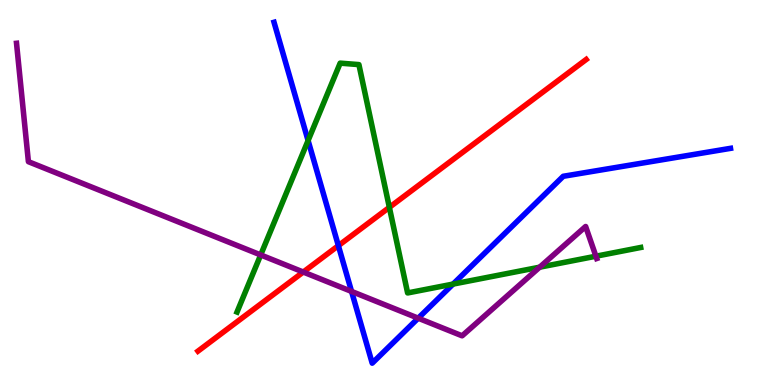[{'lines': ['blue', 'red'], 'intersections': [{'x': 4.37, 'y': 3.62}]}, {'lines': ['green', 'red'], 'intersections': [{'x': 5.02, 'y': 4.61}]}, {'lines': ['purple', 'red'], 'intersections': [{'x': 3.91, 'y': 2.93}]}, {'lines': ['blue', 'green'], 'intersections': [{'x': 3.98, 'y': 6.35}, {'x': 5.85, 'y': 2.62}]}, {'lines': ['blue', 'purple'], 'intersections': [{'x': 4.54, 'y': 2.43}, {'x': 5.4, 'y': 1.74}]}, {'lines': ['green', 'purple'], 'intersections': [{'x': 3.36, 'y': 3.38}, {'x': 6.96, 'y': 3.06}, {'x': 7.69, 'y': 3.35}]}]